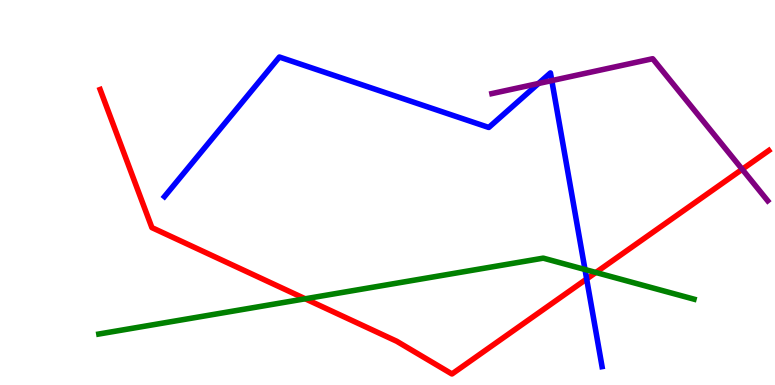[{'lines': ['blue', 'red'], 'intersections': [{'x': 7.57, 'y': 2.75}]}, {'lines': ['green', 'red'], 'intersections': [{'x': 3.94, 'y': 2.24}, {'x': 7.69, 'y': 2.92}]}, {'lines': ['purple', 'red'], 'intersections': [{'x': 9.58, 'y': 5.6}]}, {'lines': ['blue', 'green'], 'intersections': [{'x': 7.55, 'y': 3.0}]}, {'lines': ['blue', 'purple'], 'intersections': [{'x': 6.95, 'y': 7.83}, {'x': 7.12, 'y': 7.91}]}, {'lines': ['green', 'purple'], 'intersections': []}]